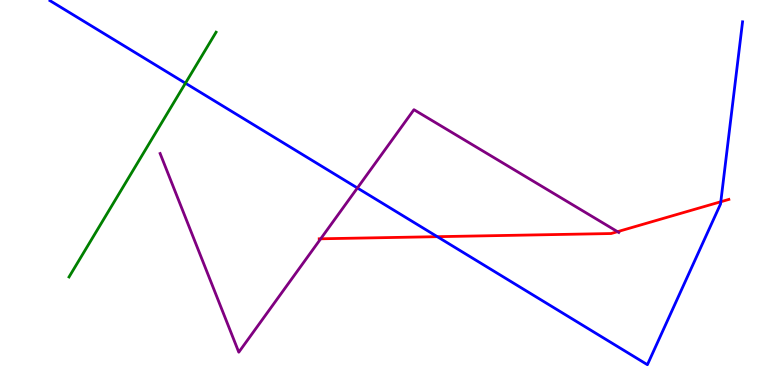[{'lines': ['blue', 'red'], 'intersections': [{'x': 5.64, 'y': 3.85}, {'x': 9.3, 'y': 4.76}]}, {'lines': ['green', 'red'], 'intersections': []}, {'lines': ['purple', 'red'], 'intersections': [{'x': 4.14, 'y': 3.8}, {'x': 7.97, 'y': 3.98}]}, {'lines': ['blue', 'green'], 'intersections': [{'x': 2.39, 'y': 7.84}]}, {'lines': ['blue', 'purple'], 'intersections': [{'x': 4.61, 'y': 5.12}]}, {'lines': ['green', 'purple'], 'intersections': []}]